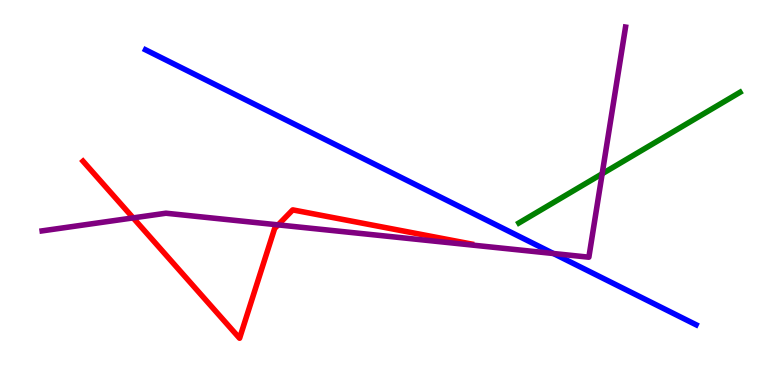[{'lines': ['blue', 'red'], 'intersections': []}, {'lines': ['green', 'red'], 'intersections': []}, {'lines': ['purple', 'red'], 'intersections': [{'x': 1.72, 'y': 4.34}, {'x': 3.59, 'y': 4.16}]}, {'lines': ['blue', 'green'], 'intersections': []}, {'lines': ['blue', 'purple'], 'intersections': [{'x': 7.14, 'y': 3.42}]}, {'lines': ['green', 'purple'], 'intersections': [{'x': 7.77, 'y': 5.49}]}]